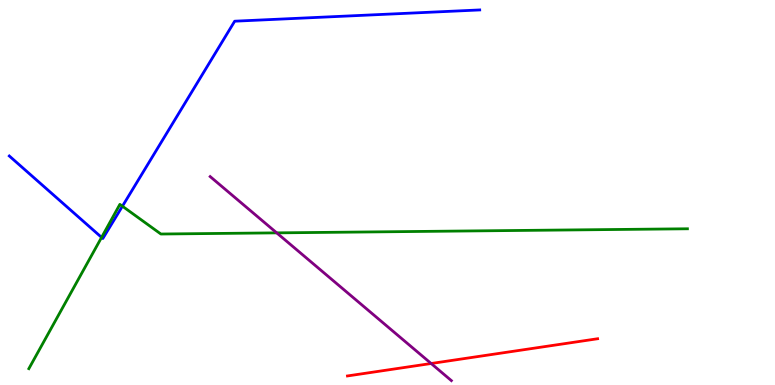[{'lines': ['blue', 'red'], 'intersections': []}, {'lines': ['green', 'red'], 'intersections': []}, {'lines': ['purple', 'red'], 'intersections': [{'x': 5.56, 'y': 0.558}]}, {'lines': ['blue', 'green'], 'intersections': [{'x': 1.31, 'y': 3.83}, {'x': 1.58, 'y': 4.64}]}, {'lines': ['blue', 'purple'], 'intersections': []}, {'lines': ['green', 'purple'], 'intersections': [{'x': 3.57, 'y': 3.95}]}]